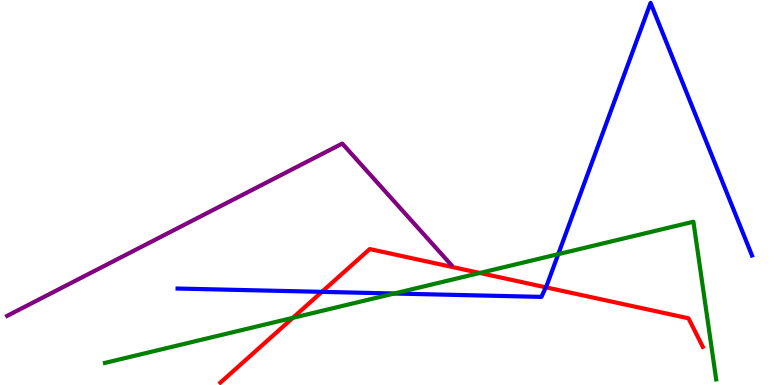[{'lines': ['blue', 'red'], 'intersections': [{'x': 4.15, 'y': 2.42}, {'x': 7.04, 'y': 2.54}]}, {'lines': ['green', 'red'], 'intersections': [{'x': 3.78, 'y': 1.74}, {'x': 6.19, 'y': 2.91}]}, {'lines': ['purple', 'red'], 'intersections': []}, {'lines': ['blue', 'green'], 'intersections': [{'x': 5.09, 'y': 2.38}, {'x': 7.2, 'y': 3.4}]}, {'lines': ['blue', 'purple'], 'intersections': []}, {'lines': ['green', 'purple'], 'intersections': []}]